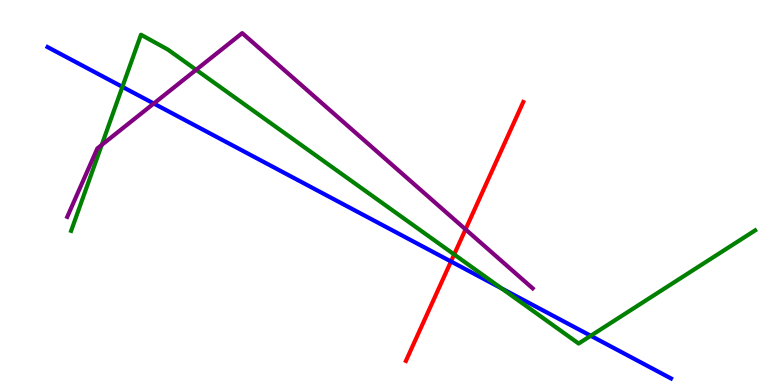[{'lines': ['blue', 'red'], 'intersections': [{'x': 5.82, 'y': 3.21}]}, {'lines': ['green', 'red'], 'intersections': [{'x': 5.86, 'y': 3.39}]}, {'lines': ['purple', 'red'], 'intersections': [{'x': 6.01, 'y': 4.04}]}, {'lines': ['blue', 'green'], 'intersections': [{'x': 1.58, 'y': 7.74}, {'x': 6.47, 'y': 2.51}, {'x': 7.62, 'y': 1.28}]}, {'lines': ['blue', 'purple'], 'intersections': [{'x': 1.98, 'y': 7.31}]}, {'lines': ['green', 'purple'], 'intersections': [{'x': 1.31, 'y': 6.24}, {'x': 2.53, 'y': 8.19}]}]